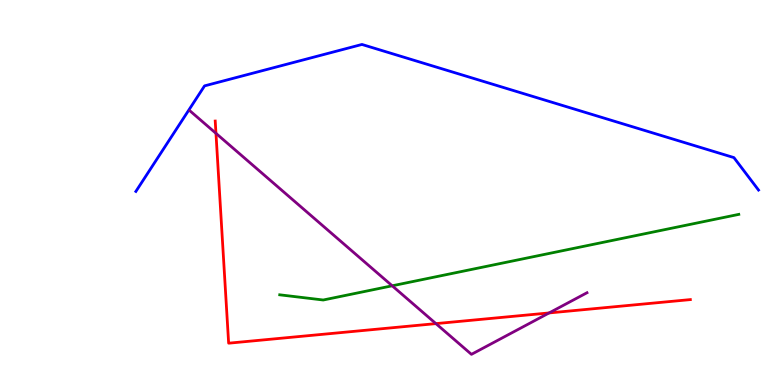[{'lines': ['blue', 'red'], 'intersections': []}, {'lines': ['green', 'red'], 'intersections': []}, {'lines': ['purple', 'red'], 'intersections': [{'x': 2.79, 'y': 6.54}, {'x': 5.62, 'y': 1.59}, {'x': 7.09, 'y': 1.87}]}, {'lines': ['blue', 'green'], 'intersections': []}, {'lines': ['blue', 'purple'], 'intersections': []}, {'lines': ['green', 'purple'], 'intersections': [{'x': 5.06, 'y': 2.58}]}]